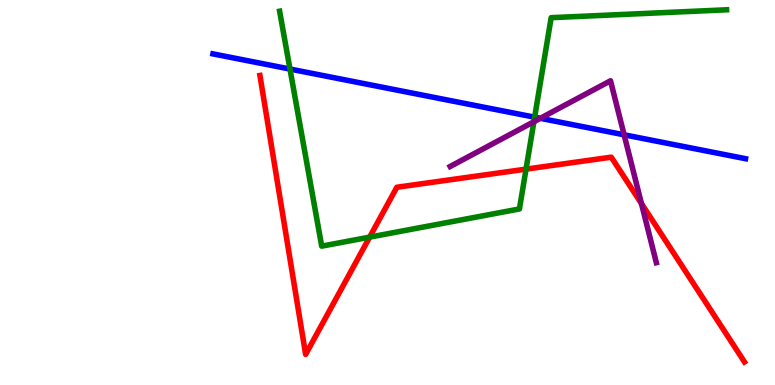[{'lines': ['blue', 'red'], 'intersections': []}, {'lines': ['green', 'red'], 'intersections': [{'x': 4.77, 'y': 3.84}, {'x': 6.79, 'y': 5.61}]}, {'lines': ['purple', 'red'], 'intersections': [{'x': 8.28, 'y': 4.71}]}, {'lines': ['blue', 'green'], 'intersections': [{'x': 3.74, 'y': 8.21}, {'x': 6.9, 'y': 6.96}]}, {'lines': ['blue', 'purple'], 'intersections': [{'x': 6.97, 'y': 6.93}, {'x': 8.05, 'y': 6.5}]}, {'lines': ['green', 'purple'], 'intersections': [{'x': 6.89, 'y': 6.84}]}]